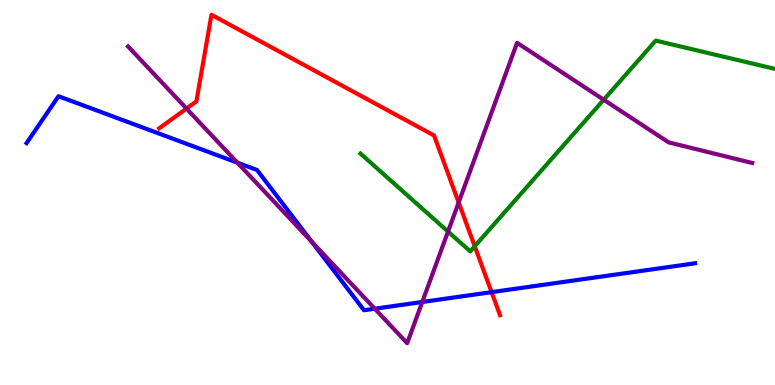[{'lines': ['blue', 'red'], 'intersections': [{'x': 6.34, 'y': 2.41}]}, {'lines': ['green', 'red'], 'intersections': [{'x': 6.13, 'y': 3.6}]}, {'lines': ['purple', 'red'], 'intersections': [{'x': 2.41, 'y': 7.18}, {'x': 5.92, 'y': 4.74}]}, {'lines': ['blue', 'green'], 'intersections': []}, {'lines': ['blue', 'purple'], 'intersections': [{'x': 3.06, 'y': 5.77}, {'x': 4.02, 'y': 3.72}, {'x': 4.84, 'y': 1.98}, {'x': 5.45, 'y': 2.16}]}, {'lines': ['green', 'purple'], 'intersections': [{'x': 5.78, 'y': 3.99}, {'x': 7.79, 'y': 7.41}]}]